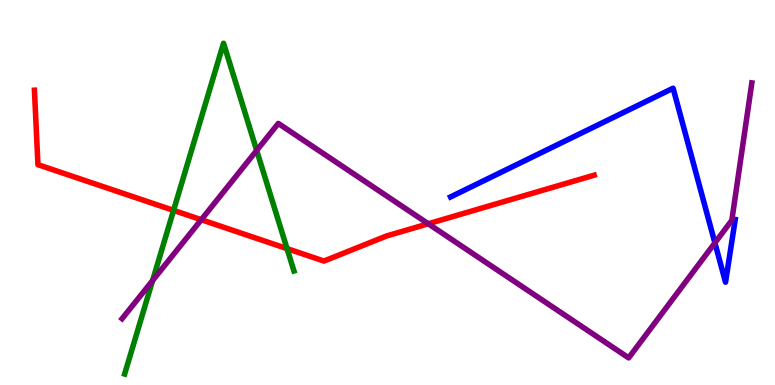[{'lines': ['blue', 'red'], 'intersections': []}, {'lines': ['green', 'red'], 'intersections': [{'x': 2.24, 'y': 4.54}, {'x': 3.7, 'y': 3.54}]}, {'lines': ['purple', 'red'], 'intersections': [{'x': 2.6, 'y': 4.29}, {'x': 5.53, 'y': 4.19}]}, {'lines': ['blue', 'green'], 'intersections': []}, {'lines': ['blue', 'purple'], 'intersections': [{'x': 9.22, 'y': 3.69}]}, {'lines': ['green', 'purple'], 'intersections': [{'x': 1.97, 'y': 2.71}, {'x': 3.31, 'y': 6.09}]}]